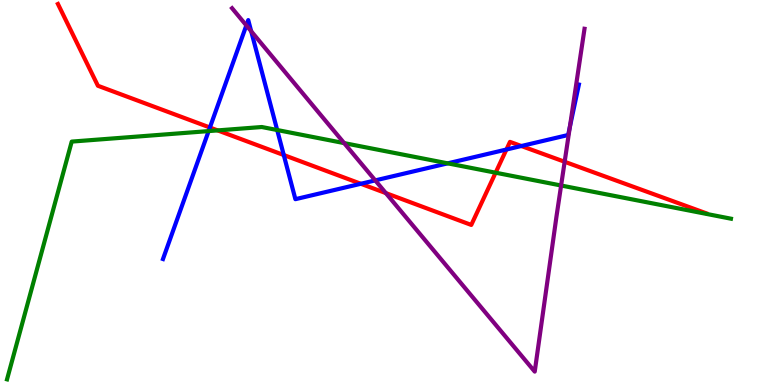[{'lines': ['blue', 'red'], 'intersections': [{'x': 2.71, 'y': 6.69}, {'x': 3.66, 'y': 5.97}, {'x': 4.66, 'y': 5.23}, {'x': 6.53, 'y': 6.12}, {'x': 6.73, 'y': 6.21}]}, {'lines': ['green', 'red'], 'intersections': [{'x': 2.81, 'y': 6.61}, {'x': 6.39, 'y': 5.51}]}, {'lines': ['purple', 'red'], 'intersections': [{'x': 4.98, 'y': 4.98}, {'x': 7.29, 'y': 5.8}]}, {'lines': ['blue', 'green'], 'intersections': [{'x': 2.69, 'y': 6.59}, {'x': 3.58, 'y': 6.62}, {'x': 5.78, 'y': 5.76}]}, {'lines': ['blue', 'purple'], 'intersections': [{'x': 3.18, 'y': 9.34}, {'x': 3.24, 'y': 9.19}, {'x': 4.84, 'y': 5.31}, {'x': 7.35, 'y': 6.7}]}, {'lines': ['green', 'purple'], 'intersections': [{'x': 4.44, 'y': 6.28}, {'x': 7.24, 'y': 5.18}]}]